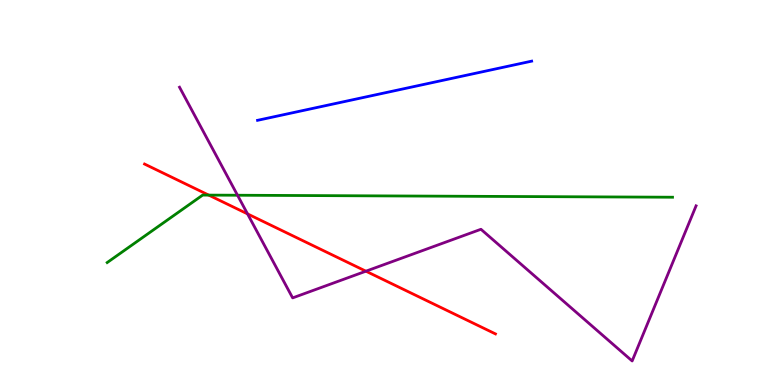[{'lines': ['blue', 'red'], 'intersections': []}, {'lines': ['green', 'red'], 'intersections': [{'x': 2.69, 'y': 4.93}]}, {'lines': ['purple', 'red'], 'intersections': [{'x': 3.19, 'y': 4.44}, {'x': 4.72, 'y': 2.96}]}, {'lines': ['blue', 'green'], 'intersections': []}, {'lines': ['blue', 'purple'], 'intersections': []}, {'lines': ['green', 'purple'], 'intersections': [{'x': 3.06, 'y': 4.93}]}]